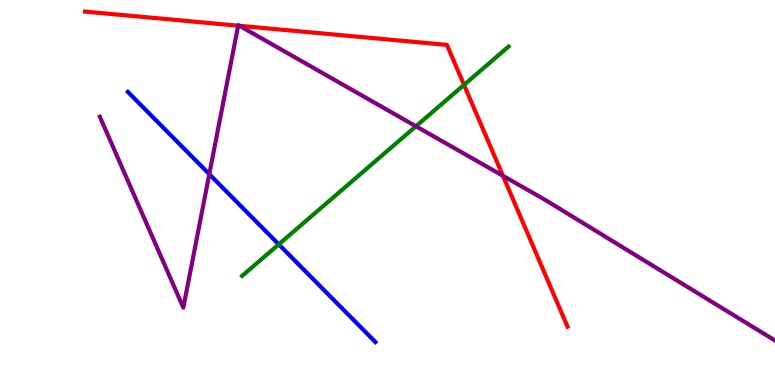[{'lines': ['blue', 'red'], 'intersections': []}, {'lines': ['green', 'red'], 'intersections': [{'x': 5.99, 'y': 7.8}]}, {'lines': ['purple', 'red'], 'intersections': [{'x': 3.07, 'y': 9.33}, {'x': 3.09, 'y': 9.33}, {'x': 6.49, 'y': 5.43}]}, {'lines': ['blue', 'green'], 'intersections': [{'x': 3.6, 'y': 3.65}]}, {'lines': ['blue', 'purple'], 'intersections': [{'x': 2.7, 'y': 5.48}]}, {'lines': ['green', 'purple'], 'intersections': [{'x': 5.37, 'y': 6.72}]}]